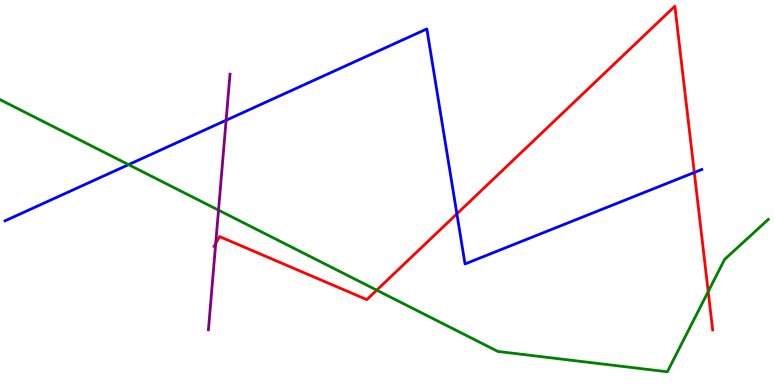[{'lines': ['blue', 'red'], 'intersections': [{'x': 5.9, 'y': 4.45}, {'x': 8.96, 'y': 5.52}]}, {'lines': ['green', 'red'], 'intersections': [{'x': 4.86, 'y': 2.46}, {'x': 9.14, 'y': 2.43}]}, {'lines': ['purple', 'red'], 'intersections': [{'x': 2.78, 'y': 3.68}]}, {'lines': ['blue', 'green'], 'intersections': [{'x': 1.66, 'y': 5.72}]}, {'lines': ['blue', 'purple'], 'intersections': [{'x': 2.92, 'y': 6.88}]}, {'lines': ['green', 'purple'], 'intersections': [{'x': 2.82, 'y': 4.54}]}]